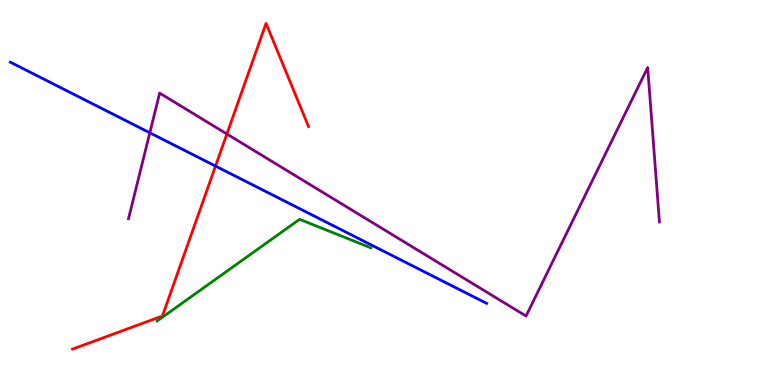[{'lines': ['blue', 'red'], 'intersections': [{'x': 2.78, 'y': 5.69}]}, {'lines': ['green', 'red'], 'intersections': []}, {'lines': ['purple', 'red'], 'intersections': [{'x': 2.93, 'y': 6.52}]}, {'lines': ['blue', 'green'], 'intersections': []}, {'lines': ['blue', 'purple'], 'intersections': [{'x': 1.93, 'y': 6.55}]}, {'lines': ['green', 'purple'], 'intersections': []}]